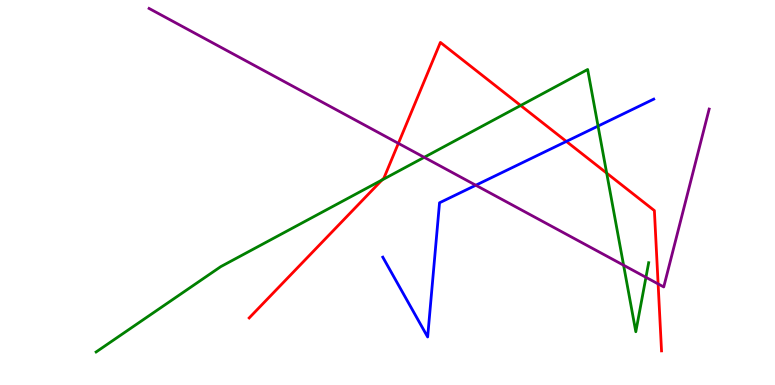[{'lines': ['blue', 'red'], 'intersections': [{'x': 7.31, 'y': 6.33}]}, {'lines': ['green', 'red'], 'intersections': [{'x': 4.93, 'y': 5.33}, {'x': 6.72, 'y': 7.26}, {'x': 7.83, 'y': 5.5}]}, {'lines': ['purple', 'red'], 'intersections': [{'x': 5.14, 'y': 6.28}, {'x': 8.49, 'y': 2.63}]}, {'lines': ['blue', 'green'], 'intersections': [{'x': 7.72, 'y': 6.73}]}, {'lines': ['blue', 'purple'], 'intersections': [{'x': 6.14, 'y': 5.19}]}, {'lines': ['green', 'purple'], 'intersections': [{'x': 5.47, 'y': 5.91}, {'x': 8.05, 'y': 3.11}, {'x': 8.33, 'y': 2.8}]}]